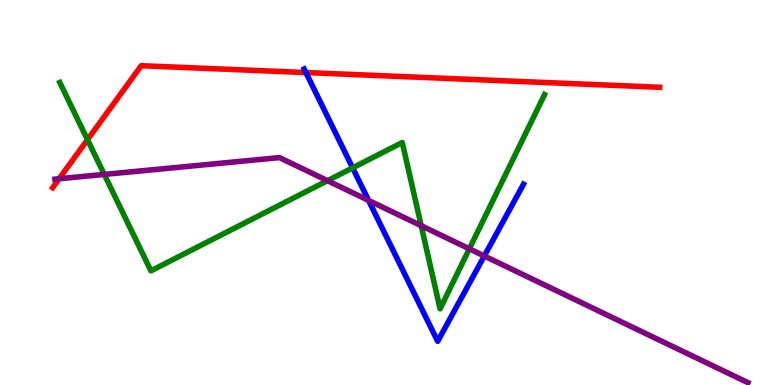[{'lines': ['blue', 'red'], 'intersections': [{'x': 3.95, 'y': 8.12}]}, {'lines': ['green', 'red'], 'intersections': [{'x': 1.13, 'y': 6.37}]}, {'lines': ['purple', 'red'], 'intersections': [{'x': 0.763, 'y': 5.36}]}, {'lines': ['blue', 'green'], 'intersections': [{'x': 4.55, 'y': 5.64}]}, {'lines': ['blue', 'purple'], 'intersections': [{'x': 4.76, 'y': 4.79}, {'x': 6.25, 'y': 3.35}]}, {'lines': ['green', 'purple'], 'intersections': [{'x': 1.35, 'y': 5.47}, {'x': 4.23, 'y': 5.31}, {'x': 5.43, 'y': 4.14}, {'x': 6.06, 'y': 3.54}]}]